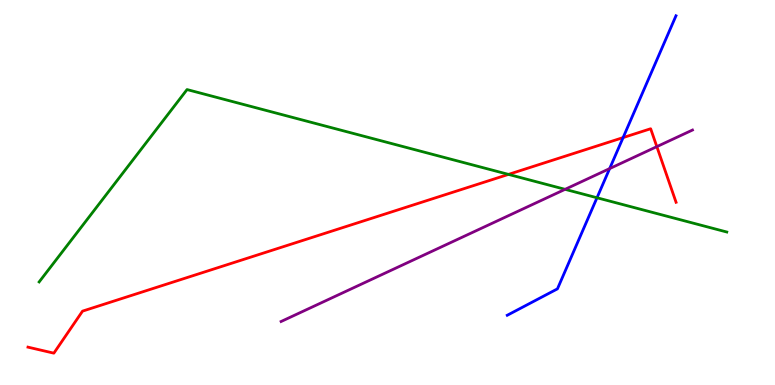[{'lines': ['blue', 'red'], 'intersections': [{'x': 8.04, 'y': 6.43}]}, {'lines': ['green', 'red'], 'intersections': [{'x': 6.56, 'y': 5.47}]}, {'lines': ['purple', 'red'], 'intersections': [{'x': 8.48, 'y': 6.19}]}, {'lines': ['blue', 'green'], 'intersections': [{'x': 7.7, 'y': 4.86}]}, {'lines': ['blue', 'purple'], 'intersections': [{'x': 7.87, 'y': 5.62}]}, {'lines': ['green', 'purple'], 'intersections': [{'x': 7.29, 'y': 5.08}]}]